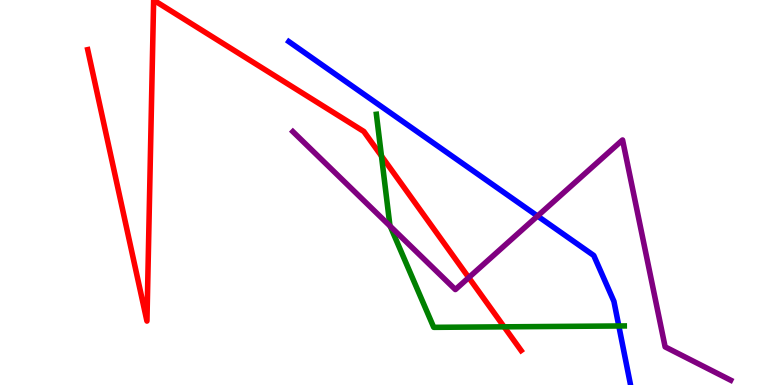[{'lines': ['blue', 'red'], 'intersections': []}, {'lines': ['green', 'red'], 'intersections': [{'x': 4.92, 'y': 5.95}, {'x': 6.5, 'y': 1.51}]}, {'lines': ['purple', 'red'], 'intersections': [{'x': 6.05, 'y': 2.79}]}, {'lines': ['blue', 'green'], 'intersections': [{'x': 7.98, 'y': 1.53}]}, {'lines': ['blue', 'purple'], 'intersections': [{'x': 6.94, 'y': 4.39}]}, {'lines': ['green', 'purple'], 'intersections': [{'x': 5.04, 'y': 4.12}]}]